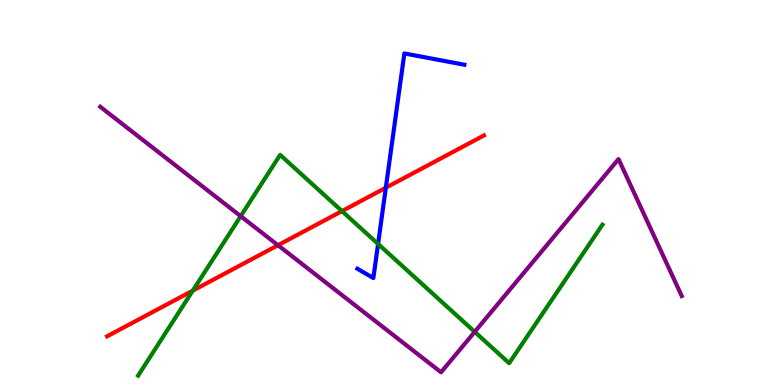[{'lines': ['blue', 'red'], 'intersections': [{'x': 4.98, 'y': 5.12}]}, {'lines': ['green', 'red'], 'intersections': [{'x': 2.49, 'y': 2.45}, {'x': 4.41, 'y': 4.52}]}, {'lines': ['purple', 'red'], 'intersections': [{'x': 3.59, 'y': 3.63}]}, {'lines': ['blue', 'green'], 'intersections': [{'x': 4.88, 'y': 3.66}]}, {'lines': ['blue', 'purple'], 'intersections': []}, {'lines': ['green', 'purple'], 'intersections': [{'x': 3.11, 'y': 4.38}, {'x': 6.13, 'y': 1.38}]}]